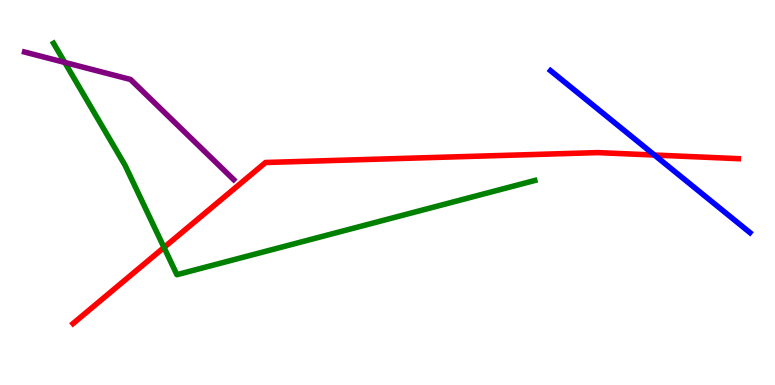[{'lines': ['blue', 'red'], 'intersections': [{'x': 8.44, 'y': 5.97}]}, {'lines': ['green', 'red'], 'intersections': [{'x': 2.12, 'y': 3.57}]}, {'lines': ['purple', 'red'], 'intersections': []}, {'lines': ['blue', 'green'], 'intersections': []}, {'lines': ['blue', 'purple'], 'intersections': []}, {'lines': ['green', 'purple'], 'intersections': [{'x': 0.836, 'y': 8.38}]}]